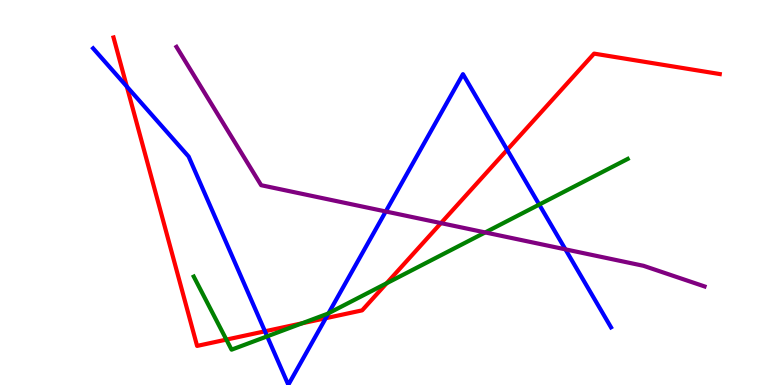[{'lines': ['blue', 'red'], 'intersections': [{'x': 1.64, 'y': 7.75}, {'x': 3.42, 'y': 1.39}, {'x': 4.2, 'y': 1.74}, {'x': 6.54, 'y': 6.11}]}, {'lines': ['green', 'red'], 'intersections': [{'x': 2.92, 'y': 1.18}, {'x': 3.9, 'y': 1.6}, {'x': 4.99, 'y': 2.64}]}, {'lines': ['purple', 'red'], 'intersections': [{'x': 5.69, 'y': 4.2}]}, {'lines': ['blue', 'green'], 'intersections': [{'x': 3.45, 'y': 1.26}, {'x': 4.24, 'y': 1.86}, {'x': 6.96, 'y': 4.69}]}, {'lines': ['blue', 'purple'], 'intersections': [{'x': 4.98, 'y': 4.51}, {'x': 7.3, 'y': 3.52}]}, {'lines': ['green', 'purple'], 'intersections': [{'x': 6.26, 'y': 3.96}]}]